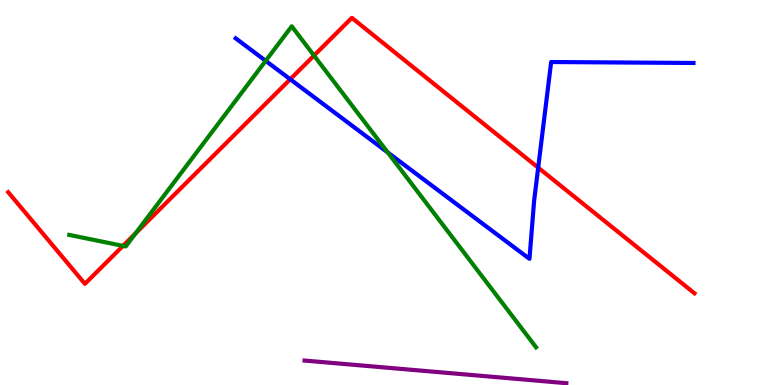[{'lines': ['blue', 'red'], 'intersections': [{'x': 3.74, 'y': 7.94}, {'x': 6.94, 'y': 5.65}]}, {'lines': ['green', 'red'], 'intersections': [{'x': 1.59, 'y': 3.61}, {'x': 1.75, 'y': 3.94}, {'x': 4.05, 'y': 8.56}]}, {'lines': ['purple', 'red'], 'intersections': []}, {'lines': ['blue', 'green'], 'intersections': [{'x': 3.43, 'y': 8.42}, {'x': 5.0, 'y': 6.04}]}, {'lines': ['blue', 'purple'], 'intersections': []}, {'lines': ['green', 'purple'], 'intersections': []}]